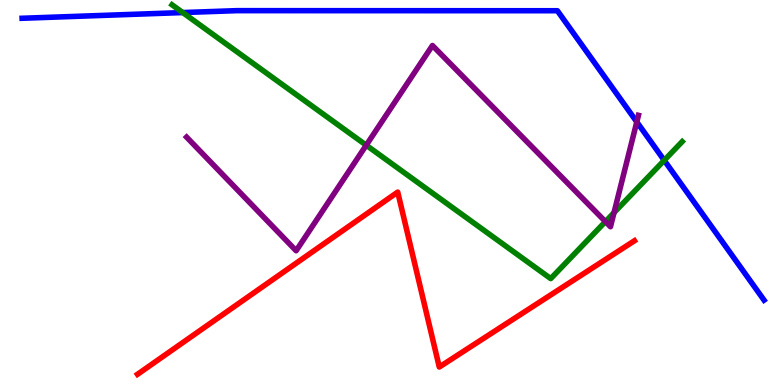[{'lines': ['blue', 'red'], 'intersections': []}, {'lines': ['green', 'red'], 'intersections': []}, {'lines': ['purple', 'red'], 'intersections': []}, {'lines': ['blue', 'green'], 'intersections': [{'x': 2.36, 'y': 9.67}, {'x': 8.57, 'y': 5.84}]}, {'lines': ['blue', 'purple'], 'intersections': [{'x': 8.22, 'y': 6.83}]}, {'lines': ['green', 'purple'], 'intersections': [{'x': 4.73, 'y': 6.23}, {'x': 7.81, 'y': 4.24}, {'x': 7.92, 'y': 4.48}]}]